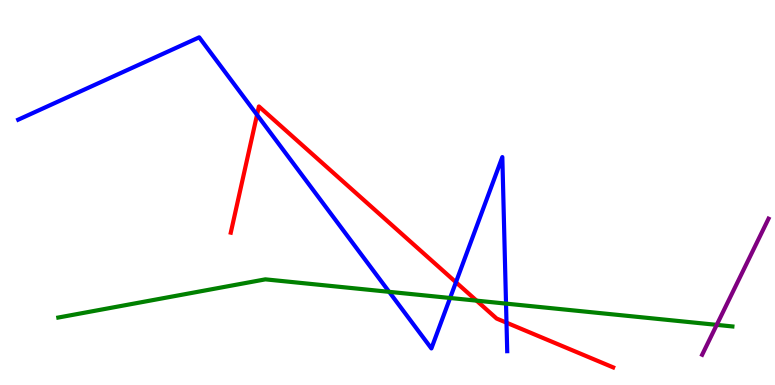[{'lines': ['blue', 'red'], 'intersections': [{'x': 3.32, 'y': 7.02}, {'x': 5.88, 'y': 2.67}, {'x': 6.54, 'y': 1.62}]}, {'lines': ['green', 'red'], 'intersections': [{'x': 6.15, 'y': 2.19}]}, {'lines': ['purple', 'red'], 'intersections': []}, {'lines': ['blue', 'green'], 'intersections': [{'x': 5.02, 'y': 2.42}, {'x': 5.81, 'y': 2.26}, {'x': 6.53, 'y': 2.11}]}, {'lines': ['blue', 'purple'], 'intersections': []}, {'lines': ['green', 'purple'], 'intersections': [{'x': 9.25, 'y': 1.56}]}]